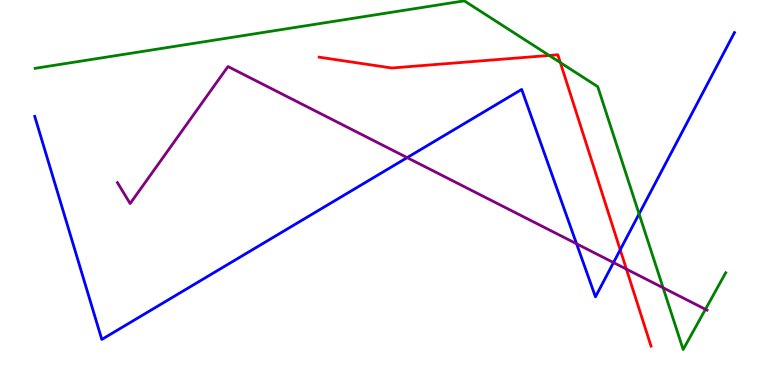[{'lines': ['blue', 'red'], 'intersections': [{'x': 8.0, 'y': 3.51}]}, {'lines': ['green', 'red'], 'intersections': [{'x': 7.09, 'y': 8.56}, {'x': 7.23, 'y': 8.37}]}, {'lines': ['purple', 'red'], 'intersections': [{'x': 8.08, 'y': 3.01}]}, {'lines': ['blue', 'green'], 'intersections': [{'x': 8.25, 'y': 4.44}]}, {'lines': ['blue', 'purple'], 'intersections': [{'x': 5.25, 'y': 5.91}, {'x': 7.44, 'y': 3.67}, {'x': 7.92, 'y': 3.18}]}, {'lines': ['green', 'purple'], 'intersections': [{'x': 8.56, 'y': 2.53}, {'x': 9.1, 'y': 1.97}]}]